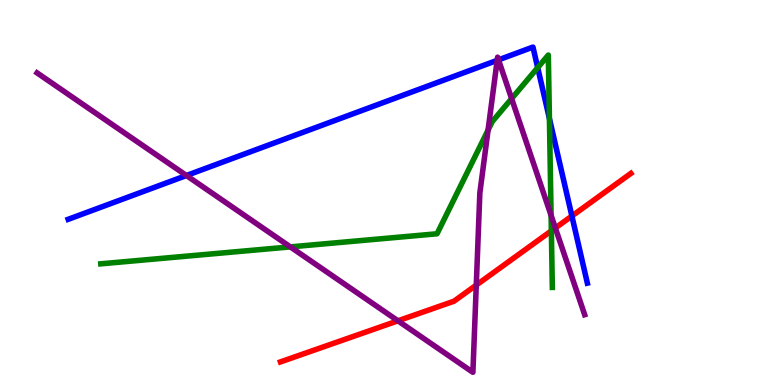[{'lines': ['blue', 'red'], 'intersections': [{'x': 7.38, 'y': 4.39}]}, {'lines': ['green', 'red'], 'intersections': [{'x': 7.11, 'y': 4.0}]}, {'lines': ['purple', 'red'], 'intersections': [{'x': 5.13, 'y': 1.67}, {'x': 6.15, 'y': 2.59}, {'x': 7.17, 'y': 4.08}]}, {'lines': ['blue', 'green'], 'intersections': [{'x': 6.94, 'y': 8.24}, {'x': 7.09, 'y': 6.92}]}, {'lines': ['blue', 'purple'], 'intersections': [{'x': 2.41, 'y': 5.44}, {'x': 6.42, 'y': 8.43}, {'x': 6.43, 'y': 8.45}]}, {'lines': ['green', 'purple'], 'intersections': [{'x': 3.75, 'y': 3.59}, {'x': 6.3, 'y': 6.62}, {'x': 6.6, 'y': 7.44}, {'x': 7.11, 'y': 4.41}]}]